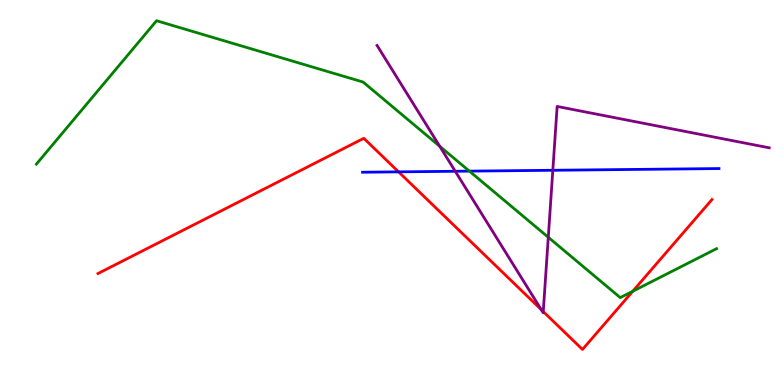[{'lines': ['blue', 'red'], 'intersections': [{'x': 5.14, 'y': 5.54}]}, {'lines': ['green', 'red'], 'intersections': [{'x': 8.16, 'y': 2.43}]}, {'lines': ['purple', 'red'], 'intersections': [{'x': 6.98, 'y': 1.96}, {'x': 7.01, 'y': 1.91}]}, {'lines': ['blue', 'green'], 'intersections': [{'x': 6.06, 'y': 5.56}]}, {'lines': ['blue', 'purple'], 'intersections': [{'x': 5.87, 'y': 5.55}, {'x': 7.13, 'y': 5.58}]}, {'lines': ['green', 'purple'], 'intersections': [{'x': 5.67, 'y': 6.2}, {'x': 7.07, 'y': 3.84}]}]